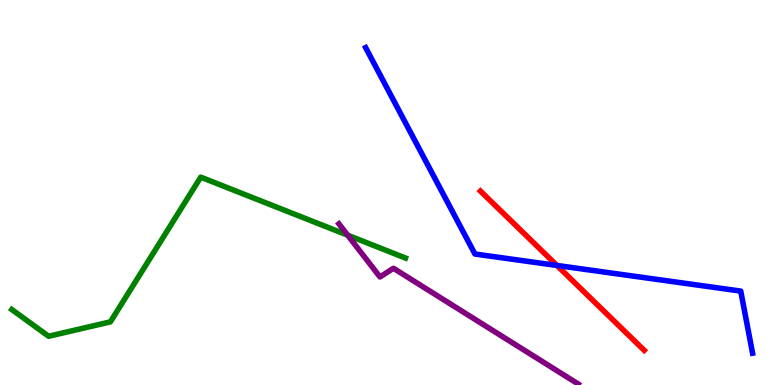[{'lines': ['blue', 'red'], 'intersections': [{'x': 7.19, 'y': 3.11}]}, {'lines': ['green', 'red'], 'intersections': []}, {'lines': ['purple', 'red'], 'intersections': []}, {'lines': ['blue', 'green'], 'intersections': []}, {'lines': ['blue', 'purple'], 'intersections': []}, {'lines': ['green', 'purple'], 'intersections': [{'x': 4.49, 'y': 3.89}]}]